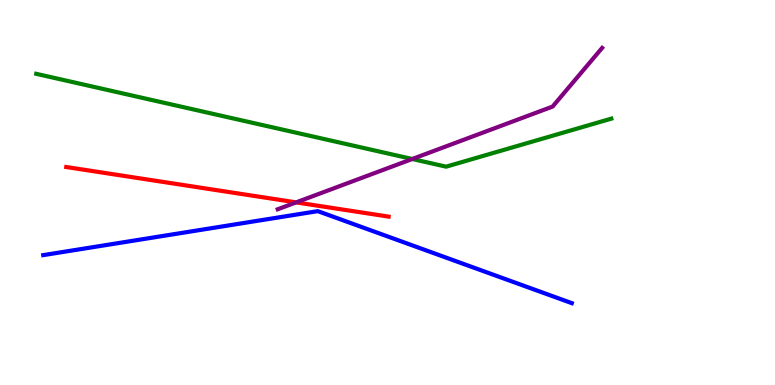[{'lines': ['blue', 'red'], 'intersections': []}, {'lines': ['green', 'red'], 'intersections': []}, {'lines': ['purple', 'red'], 'intersections': [{'x': 3.82, 'y': 4.74}]}, {'lines': ['blue', 'green'], 'intersections': []}, {'lines': ['blue', 'purple'], 'intersections': []}, {'lines': ['green', 'purple'], 'intersections': [{'x': 5.32, 'y': 5.87}]}]